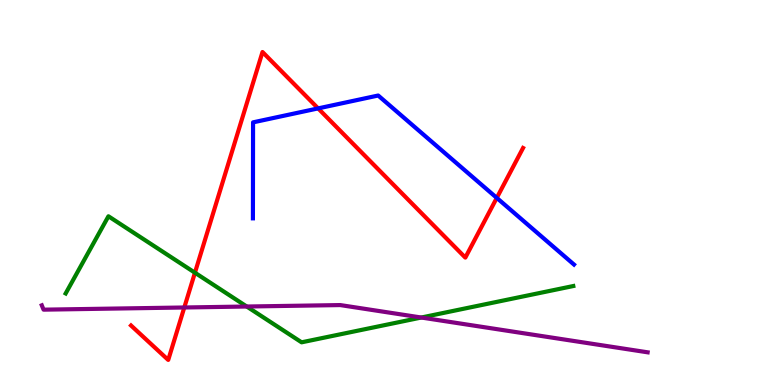[{'lines': ['blue', 'red'], 'intersections': [{'x': 4.1, 'y': 7.18}, {'x': 6.41, 'y': 4.86}]}, {'lines': ['green', 'red'], 'intersections': [{'x': 2.52, 'y': 2.92}]}, {'lines': ['purple', 'red'], 'intersections': [{'x': 2.38, 'y': 2.01}]}, {'lines': ['blue', 'green'], 'intersections': []}, {'lines': ['blue', 'purple'], 'intersections': []}, {'lines': ['green', 'purple'], 'intersections': [{'x': 3.18, 'y': 2.04}, {'x': 5.44, 'y': 1.75}]}]